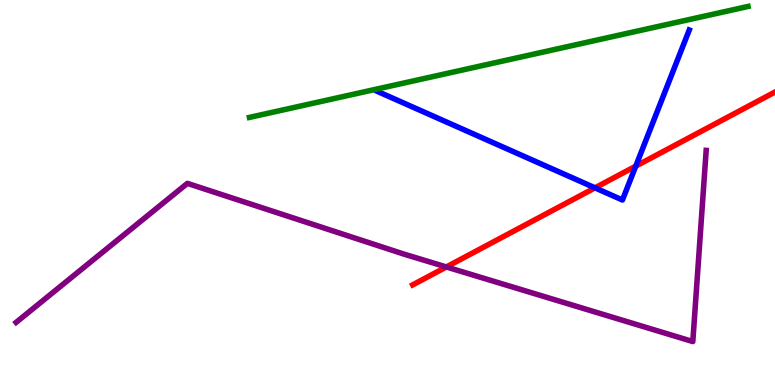[{'lines': ['blue', 'red'], 'intersections': [{'x': 7.68, 'y': 5.12}, {'x': 8.2, 'y': 5.68}]}, {'lines': ['green', 'red'], 'intersections': []}, {'lines': ['purple', 'red'], 'intersections': [{'x': 5.76, 'y': 3.07}]}, {'lines': ['blue', 'green'], 'intersections': []}, {'lines': ['blue', 'purple'], 'intersections': []}, {'lines': ['green', 'purple'], 'intersections': []}]